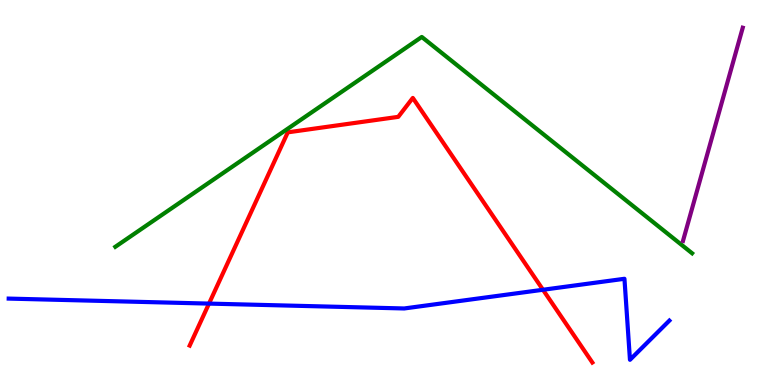[{'lines': ['blue', 'red'], 'intersections': [{'x': 2.7, 'y': 2.11}, {'x': 7.01, 'y': 2.47}]}, {'lines': ['green', 'red'], 'intersections': []}, {'lines': ['purple', 'red'], 'intersections': []}, {'lines': ['blue', 'green'], 'intersections': []}, {'lines': ['blue', 'purple'], 'intersections': []}, {'lines': ['green', 'purple'], 'intersections': []}]